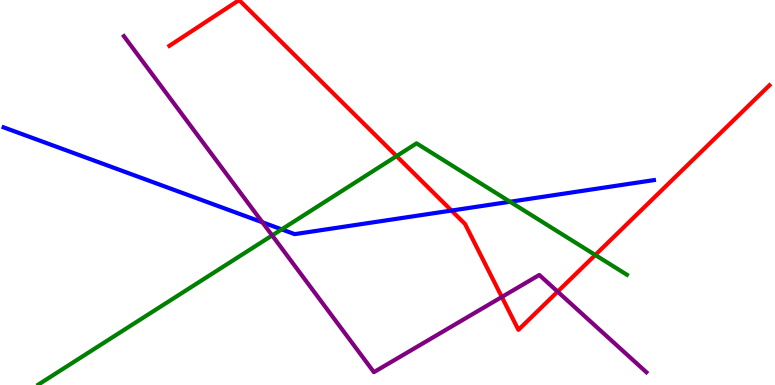[{'lines': ['blue', 'red'], 'intersections': [{'x': 5.83, 'y': 4.53}]}, {'lines': ['green', 'red'], 'intersections': [{'x': 5.12, 'y': 5.95}, {'x': 7.68, 'y': 3.38}]}, {'lines': ['purple', 'red'], 'intersections': [{'x': 6.48, 'y': 2.29}, {'x': 7.2, 'y': 2.43}]}, {'lines': ['blue', 'green'], 'intersections': [{'x': 3.63, 'y': 4.04}, {'x': 6.58, 'y': 4.76}]}, {'lines': ['blue', 'purple'], 'intersections': [{'x': 3.39, 'y': 4.23}]}, {'lines': ['green', 'purple'], 'intersections': [{'x': 3.51, 'y': 3.88}]}]